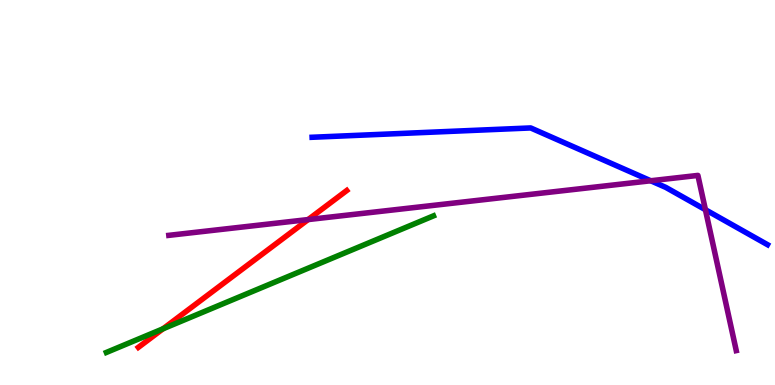[{'lines': ['blue', 'red'], 'intersections': []}, {'lines': ['green', 'red'], 'intersections': [{'x': 2.1, 'y': 1.46}]}, {'lines': ['purple', 'red'], 'intersections': [{'x': 3.98, 'y': 4.3}]}, {'lines': ['blue', 'green'], 'intersections': []}, {'lines': ['blue', 'purple'], 'intersections': [{'x': 8.4, 'y': 5.3}, {'x': 9.1, 'y': 4.55}]}, {'lines': ['green', 'purple'], 'intersections': []}]